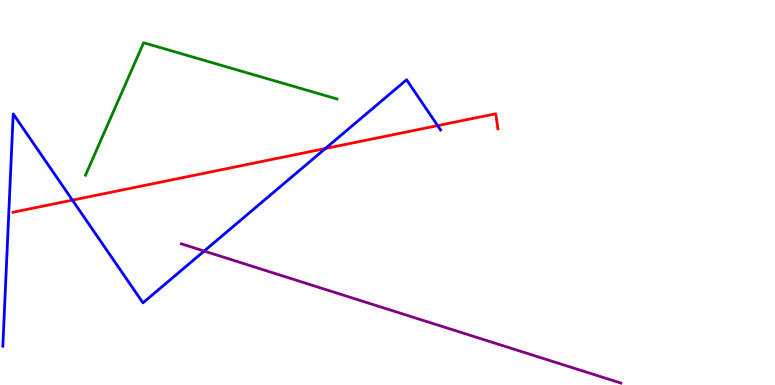[{'lines': ['blue', 'red'], 'intersections': [{'x': 0.934, 'y': 4.8}, {'x': 4.2, 'y': 6.14}, {'x': 5.65, 'y': 6.74}]}, {'lines': ['green', 'red'], 'intersections': []}, {'lines': ['purple', 'red'], 'intersections': []}, {'lines': ['blue', 'green'], 'intersections': []}, {'lines': ['blue', 'purple'], 'intersections': [{'x': 2.63, 'y': 3.48}]}, {'lines': ['green', 'purple'], 'intersections': []}]